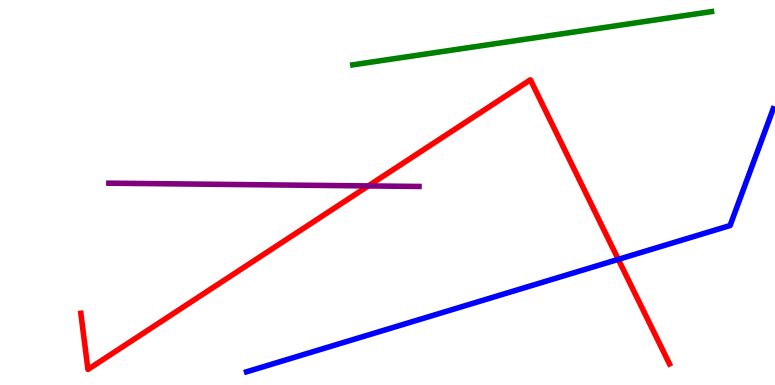[{'lines': ['blue', 'red'], 'intersections': [{'x': 7.98, 'y': 3.26}]}, {'lines': ['green', 'red'], 'intersections': []}, {'lines': ['purple', 'red'], 'intersections': [{'x': 4.75, 'y': 5.17}]}, {'lines': ['blue', 'green'], 'intersections': []}, {'lines': ['blue', 'purple'], 'intersections': []}, {'lines': ['green', 'purple'], 'intersections': []}]